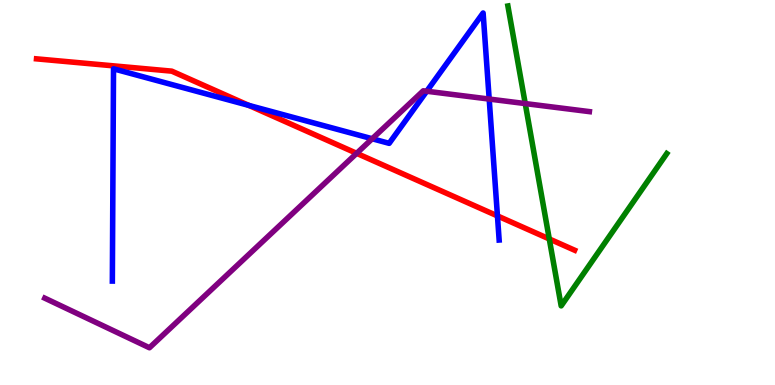[{'lines': ['blue', 'red'], 'intersections': [{'x': 3.21, 'y': 7.26}, {'x': 6.42, 'y': 4.39}]}, {'lines': ['green', 'red'], 'intersections': [{'x': 7.09, 'y': 3.79}]}, {'lines': ['purple', 'red'], 'intersections': [{'x': 4.6, 'y': 6.02}]}, {'lines': ['blue', 'green'], 'intersections': []}, {'lines': ['blue', 'purple'], 'intersections': [{'x': 4.8, 'y': 6.4}, {'x': 5.51, 'y': 7.63}, {'x': 6.31, 'y': 7.43}]}, {'lines': ['green', 'purple'], 'intersections': [{'x': 6.78, 'y': 7.31}]}]